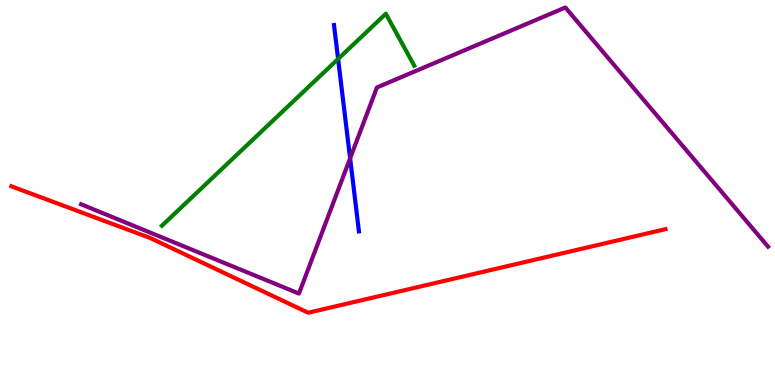[{'lines': ['blue', 'red'], 'intersections': []}, {'lines': ['green', 'red'], 'intersections': []}, {'lines': ['purple', 'red'], 'intersections': []}, {'lines': ['blue', 'green'], 'intersections': [{'x': 4.36, 'y': 8.47}]}, {'lines': ['blue', 'purple'], 'intersections': [{'x': 4.52, 'y': 5.89}]}, {'lines': ['green', 'purple'], 'intersections': []}]